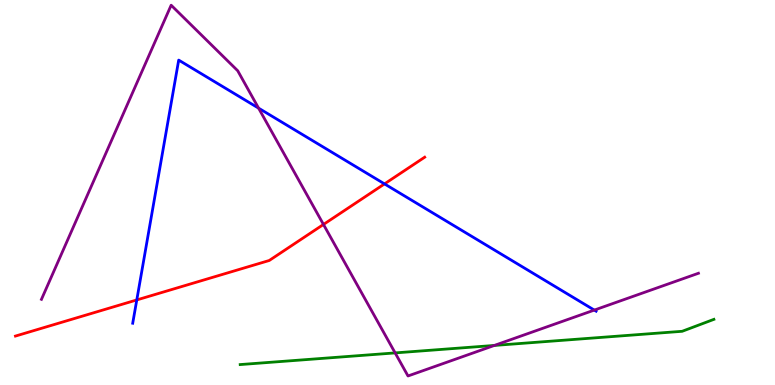[{'lines': ['blue', 'red'], 'intersections': [{'x': 1.76, 'y': 2.21}, {'x': 4.96, 'y': 5.22}]}, {'lines': ['green', 'red'], 'intersections': []}, {'lines': ['purple', 'red'], 'intersections': [{'x': 4.17, 'y': 4.17}]}, {'lines': ['blue', 'green'], 'intersections': []}, {'lines': ['blue', 'purple'], 'intersections': [{'x': 3.34, 'y': 7.19}, {'x': 7.67, 'y': 1.95}]}, {'lines': ['green', 'purple'], 'intersections': [{'x': 5.1, 'y': 0.834}, {'x': 6.38, 'y': 1.03}]}]